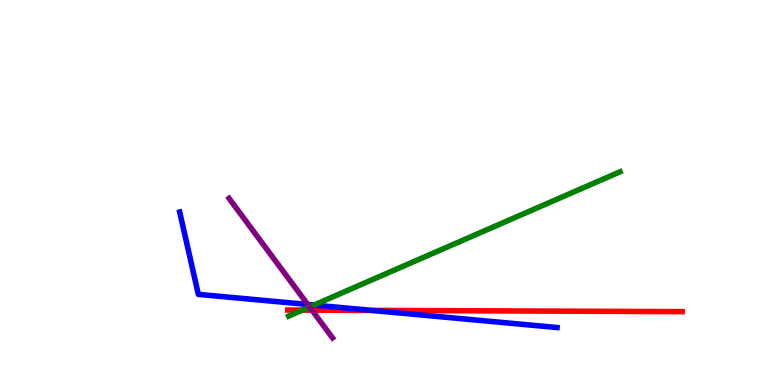[{'lines': ['blue', 'red'], 'intersections': [{'x': 4.79, 'y': 1.94}]}, {'lines': ['green', 'red'], 'intersections': [{'x': 3.9, 'y': 1.95}]}, {'lines': ['purple', 'red'], 'intersections': [{'x': 4.03, 'y': 1.94}]}, {'lines': ['blue', 'green'], 'intersections': [{'x': 4.05, 'y': 2.08}]}, {'lines': ['blue', 'purple'], 'intersections': [{'x': 3.97, 'y': 2.09}]}, {'lines': ['green', 'purple'], 'intersections': [{'x': 3.99, 'y': 2.03}]}]